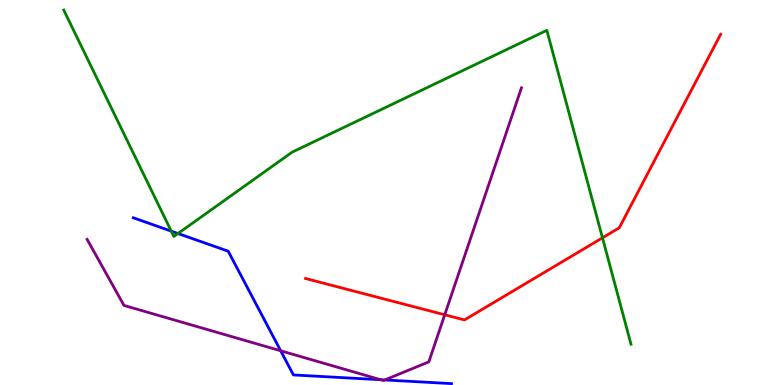[{'lines': ['blue', 'red'], 'intersections': []}, {'lines': ['green', 'red'], 'intersections': [{'x': 7.77, 'y': 3.82}]}, {'lines': ['purple', 'red'], 'intersections': [{'x': 5.74, 'y': 1.82}]}, {'lines': ['blue', 'green'], 'intersections': [{'x': 2.21, 'y': 4.0}, {'x': 2.3, 'y': 3.93}]}, {'lines': ['blue', 'purple'], 'intersections': [{'x': 3.62, 'y': 0.889}, {'x': 4.91, 'y': 0.137}, {'x': 4.97, 'y': 0.131}]}, {'lines': ['green', 'purple'], 'intersections': []}]